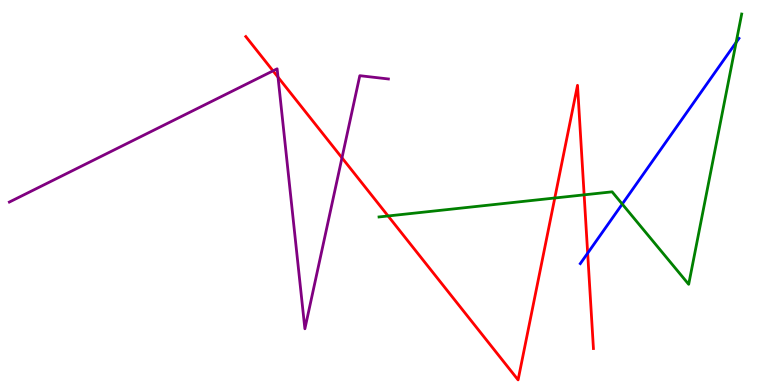[{'lines': ['blue', 'red'], 'intersections': [{'x': 7.58, 'y': 3.42}]}, {'lines': ['green', 'red'], 'intersections': [{'x': 5.01, 'y': 4.39}, {'x': 7.16, 'y': 4.86}, {'x': 7.54, 'y': 4.94}]}, {'lines': ['purple', 'red'], 'intersections': [{'x': 3.52, 'y': 8.16}, {'x': 3.59, 'y': 8.0}, {'x': 4.41, 'y': 5.9}]}, {'lines': ['blue', 'green'], 'intersections': [{'x': 8.03, 'y': 4.7}, {'x': 9.5, 'y': 8.9}]}, {'lines': ['blue', 'purple'], 'intersections': []}, {'lines': ['green', 'purple'], 'intersections': []}]